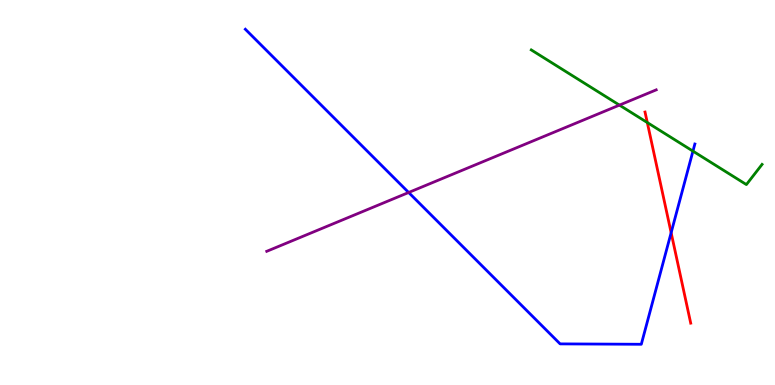[{'lines': ['blue', 'red'], 'intersections': [{'x': 8.66, 'y': 3.96}]}, {'lines': ['green', 'red'], 'intersections': [{'x': 8.35, 'y': 6.82}]}, {'lines': ['purple', 'red'], 'intersections': []}, {'lines': ['blue', 'green'], 'intersections': [{'x': 8.94, 'y': 6.07}]}, {'lines': ['blue', 'purple'], 'intersections': [{'x': 5.27, 'y': 5.0}]}, {'lines': ['green', 'purple'], 'intersections': [{'x': 7.99, 'y': 7.27}]}]